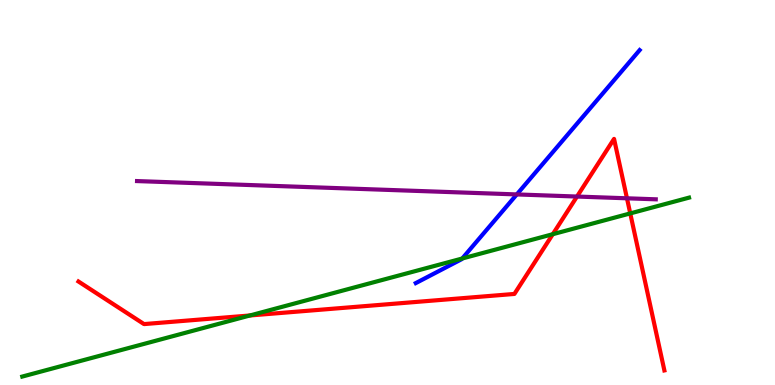[{'lines': ['blue', 'red'], 'intersections': []}, {'lines': ['green', 'red'], 'intersections': [{'x': 3.23, 'y': 1.81}, {'x': 7.13, 'y': 3.92}, {'x': 8.13, 'y': 4.46}]}, {'lines': ['purple', 'red'], 'intersections': [{'x': 7.45, 'y': 4.89}, {'x': 8.09, 'y': 4.85}]}, {'lines': ['blue', 'green'], 'intersections': [{'x': 5.96, 'y': 3.29}]}, {'lines': ['blue', 'purple'], 'intersections': [{'x': 6.67, 'y': 4.95}]}, {'lines': ['green', 'purple'], 'intersections': []}]